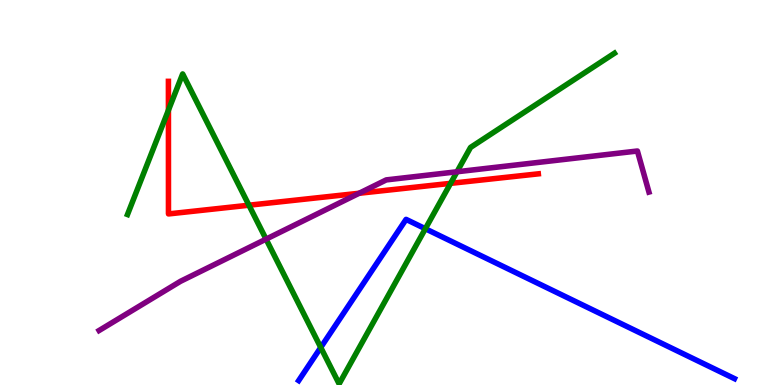[{'lines': ['blue', 'red'], 'intersections': []}, {'lines': ['green', 'red'], 'intersections': [{'x': 2.17, 'y': 7.14}, {'x': 3.21, 'y': 4.67}, {'x': 5.81, 'y': 5.24}]}, {'lines': ['purple', 'red'], 'intersections': [{'x': 4.63, 'y': 4.98}]}, {'lines': ['blue', 'green'], 'intersections': [{'x': 4.14, 'y': 0.975}, {'x': 5.49, 'y': 4.06}]}, {'lines': ['blue', 'purple'], 'intersections': []}, {'lines': ['green', 'purple'], 'intersections': [{'x': 3.43, 'y': 3.79}, {'x': 5.9, 'y': 5.54}]}]